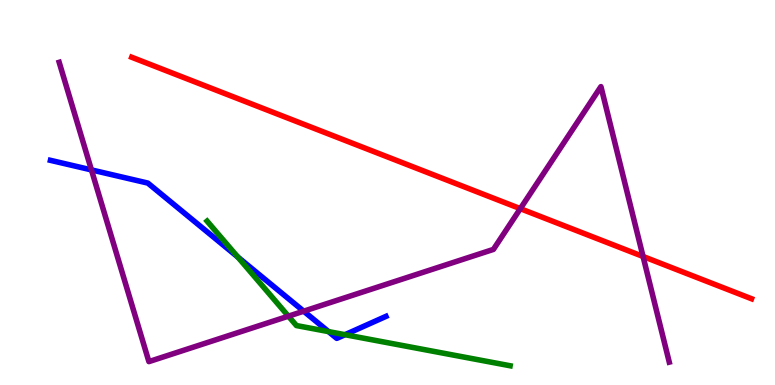[{'lines': ['blue', 'red'], 'intersections': []}, {'lines': ['green', 'red'], 'intersections': []}, {'lines': ['purple', 'red'], 'intersections': [{'x': 6.71, 'y': 4.58}, {'x': 8.3, 'y': 3.34}]}, {'lines': ['blue', 'green'], 'intersections': [{'x': 3.07, 'y': 3.32}, {'x': 4.24, 'y': 1.39}, {'x': 4.45, 'y': 1.31}]}, {'lines': ['blue', 'purple'], 'intersections': [{'x': 1.18, 'y': 5.59}, {'x': 3.92, 'y': 1.92}]}, {'lines': ['green', 'purple'], 'intersections': [{'x': 3.72, 'y': 1.79}]}]